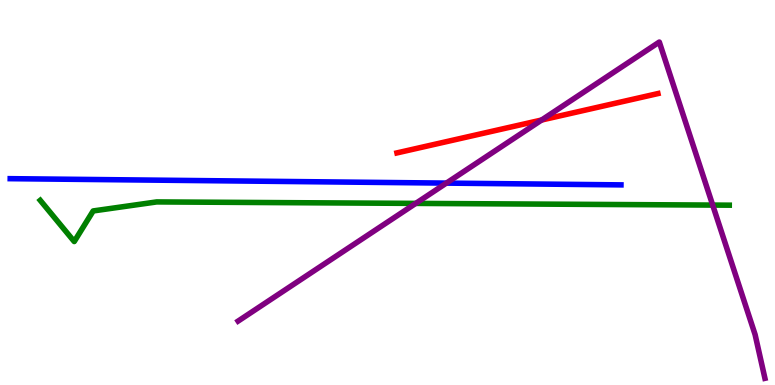[{'lines': ['blue', 'red'], 'intersections': []}, {'lines': ['green', 'red'], 'intersections': []}, {'lines': ['purple', 'red'], 'intersections': [{'x': 6.99, 'y': 6.88}]}, {'lines': ['blue', 'green'], 'intersections': []}, {'lines': ['blue', 'purple'], 'intersections': [{'x': 5.76, 'y': 5.24}]}, {'lines': ['green', 'purple'], 'intersections': [{'x': 5.36, 'y': 4.72}, {'x': 9.2, 'y': 4.67}]}]